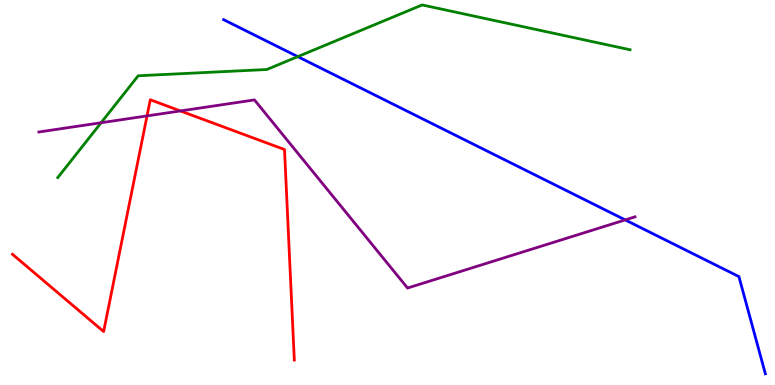[{'lines': ['blue', 'red'], 'intersections': []}, {'lines': ['green', 'red'], 'intersections': []}, {'lines': ['purple', 'red'], 'intersections': [{'x': 1.9, 'y': 6.99}, {'x': 2.33, 'y': 7.12}]}, {'lines': ['blue', 'green'], 'intersections': [{'x': 3.84, 'y': 8.53}]}, {'lines': ['blue', 'purple'], 'intersections': [{'x': 8.07, 'y': 4.29}]}, {'lines': ['green', 'purple'], 'intersections': [{'x': 1.3, 'y': 6.81}]}]